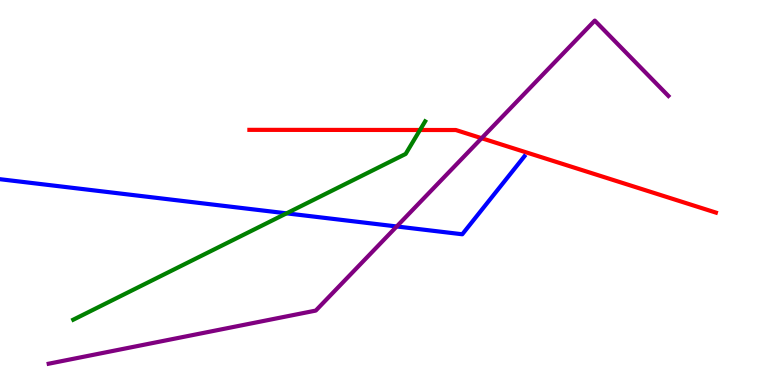[{'lines': ['blue', 'red'], 'intersections': []}, {'lines': ['green', 'red'], 'intersections': [{'x': 5.42, 'y': 6.62}]}, {'lines': ['purple', 'red'], 'intersections': [{'x': 6.21, 'y': 6.41}]}, {'lines': ['blue', 'green'], 'intersections': [{'x': 3.7, 'y': 4.46}]}, {'lines': ['blue', 'purple'], 'intersections': [{'x': 5.12, 'y': 4.12}]}, {'lines': ['green', 'purple'], 'intersections': []}]